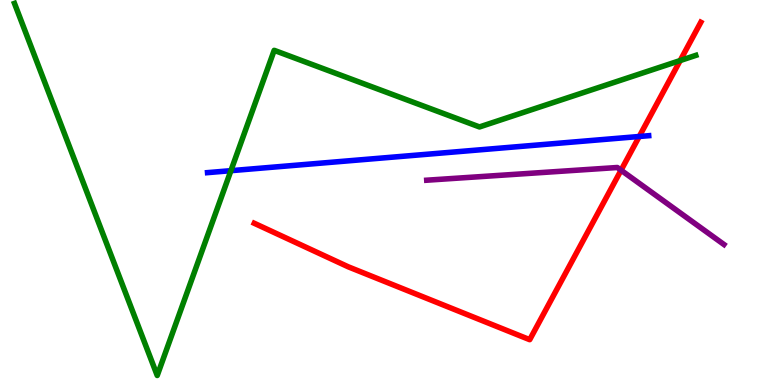[{'lines': ['blue', 'red'], 'intersections': [{'x': 8.25, 'y': 6.45}]}, {'lines': ['green', 'red'], 'intersections': [{'x': 8.78, 'y': 8.43}]}, {'lines': ['purple', 'red'], 'intersections': [{'x': 8.01, 'y': 5.58}]}, {'lines': ['blue', 'green'], 'intersections': [{'x': 2.98, 'y': 5.57}]}, {'lines': ['blue', 'purple'], 'intersections': []}, {'lines': ['green', 'purple'], 'intersections': []}]